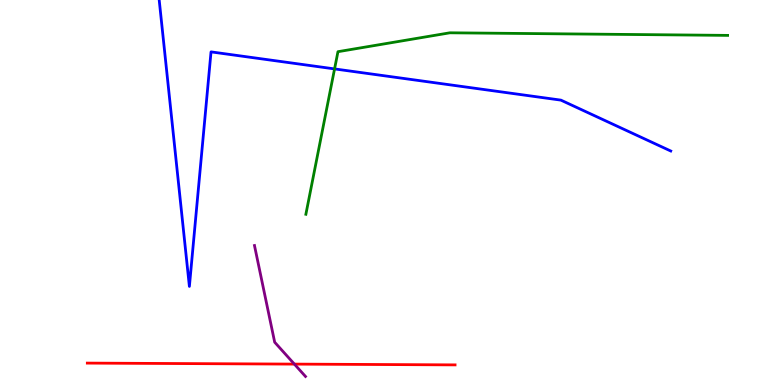[{'lines': ['blue', 'red'], 'intersections': []}, {'lines': ['green', 'red'], 'intersections': []}, {'lines': ['purple', 'red'], 'intersections': [{'x': 3.8, 'y': 0.543}]}, {'lines': ['blue', 'green'], 'intersections': [{'x': 4.32, 'y': 8.21}]}, {'lines': ['blue', 'purple'], 'intersections': []}, {'lines': ['green', 'purple'], 'intersections': []}]